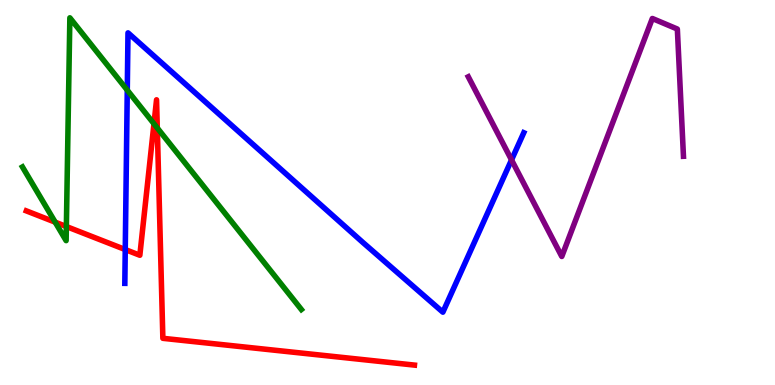[{'lines': ['blue', 'red'], 'intersections': [{'x': 1.62, 'y': 3.52}]}, {'lines': ['green', 'red'], 'intersections': [{'x': 0.712, 'y': 4.23}, {'x': 0.856, 'y': 4.12}, {'x': 1.99, 'y': 6.78}, {'x': 2.03, 'y': 6.68}]}, {'lines': ['purple', 'red'], 'intersections': []}, {'lines': ['blue', 'green'], 'intersections': [{'x': 1.64, 'y': 7.66}]}, {'lines': ['blue', 'purple'], 'intersections': [{'x': 6.6, 'y': 5.85}]}, {'lines': ['green', 'purple'], 'intersections': []}]